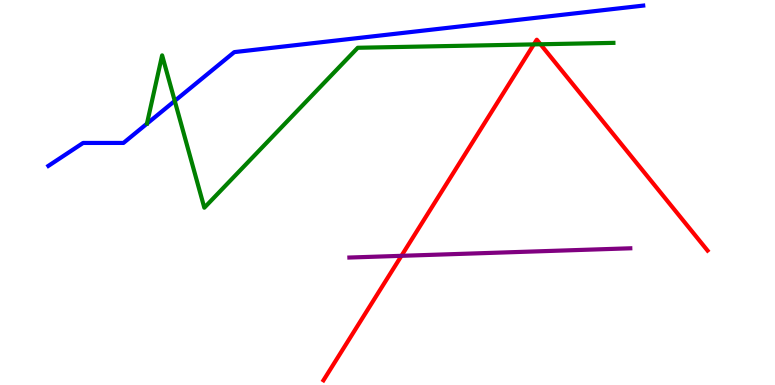[{'lines': ['blue', 'red'], 'intersections': []}, {'lines': ['green', 'red'], 'intersections': [{'x': 6.89, 'y': 8.85}, {'x': 6.97, 'y': 8.85}]}, {'lines': ['purple', 'red'], 'intersections': [{'x': 5.18, 'y': 3.36}]}, {'lines': ['blue', 'green'], 'intersections': [{'x': 2.25, 'y': 7.38}]}, {'lines': ['blue', 'purple'], 'intersections': []}, {'lines': ['green', 'purple'], 'intersections': []}]